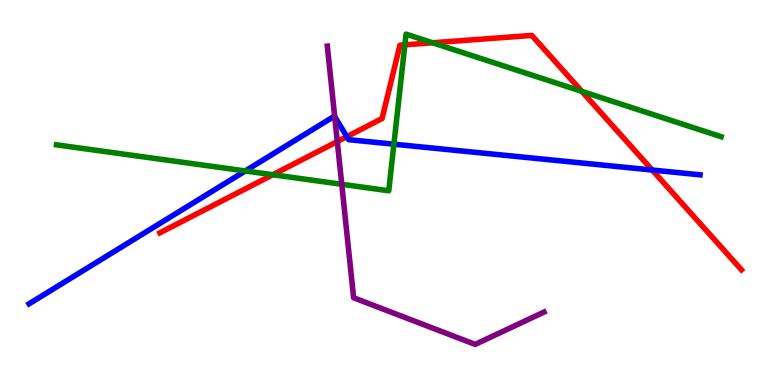[{'lines': ['blue', 'red'], 'intersections': [{'x': 4.48, 'y': 6.45}, {'x': 8.42, 'y': 5.58}]}, {'lines': ['green', 'red'], 'intersections': [{'x': 3.52, 'y': 5.46}, {'x': 5.22, 'y': 8.84}, {'x': 5.58, 'y': 8.89}, {'x': 7.51, 'y': 7.63}]}, {'lines': ['purple', 'red'], 'intersections': [{'x': 4.35, 'y': 6.32}]}, {'lines': ['blue', 'green'], 'intersections': [{'x': 3.16, 'y': 5.56}, {'x': 5.08, 'y': 6.25}]}, {'lines': ['blue', 'purple'], 'intersections': [{'x': 4.32, 'y': 6.97}]}, {'lines': ['green', 'purple'], 'intersections': [{'x': 4.41, 'y': 5.21}]}]